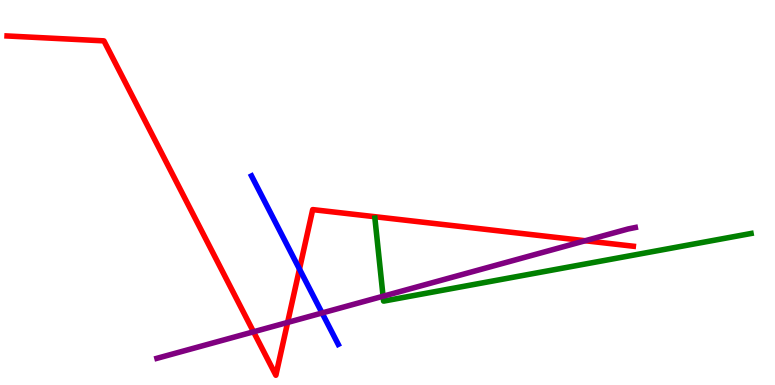[{'lines': ['blue', 'red'], 'intersections': [{'x': 3.86, 'y': 3.01}]}, {'lines': ['green', 'red'], 'intersections': []}, {'lines': ['purple', 'red'], 'intersections': [{'x': 3.27, 'y': 1.38}, {'x': 3.71, 'y': 1.62}, {'x': 7.55, 'y': 3.75}]}, {'lines': ['blue', 'green'], 'intersections': []}, {'lines': ['blue', 'purple'], 'intersections': [{'x': 4.16, 'y': 1.87}]}, {'lines': ['green', 'purple'], 'intersections': [{'x': 4.94, 'y': 2.31}]}]